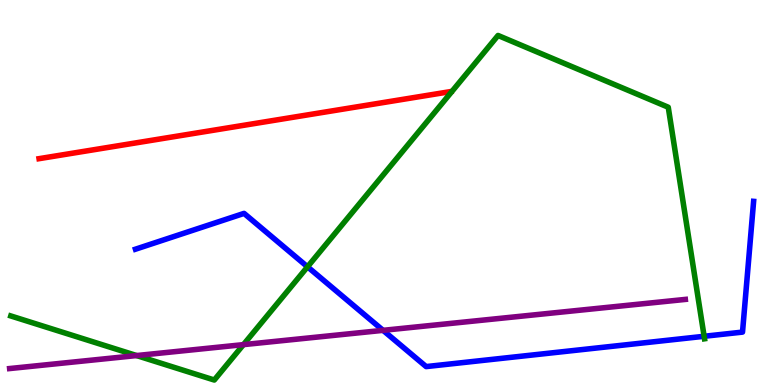[{'lines': ['blue', 'red'], 'intersections': []}, {'lines': ['green', 'red'], 'intersections': []}, {'lines': ['purple', 'red'], 'intersections': []}, {'lines': ['blue', 'green'], 'intersections': [{'x': 3.97, 'y': 3.07}, {'x': 9.09, 'y': 1.27}]}, {'lines': ['blue', 'purple'], 'intersections': [{'x': 4.94, 'y': 1.42}]}, {'lines': ['green', 'purple'], 'intersections': [{'x': 1.76, 'y': 0.765}, {'x': 3.14, 'y': 1.05}]}]